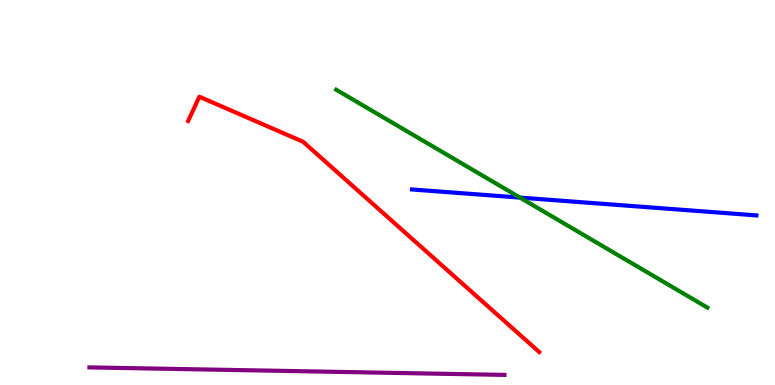[{'lines': ['blue', 'red'], 'intersections': []}, {'lines': ['green', 'red'], 'intersections': []}, {'lines': ['purple', 'red'], 'intersections': []}, {'lines': ['blue', 'green'], 'intersections': [{'x': 6.71, 'y': 4.87}]}, {'lines': ['blue', 'purple'], 'intersections': []}, {'lines': ['green', 'purple'], 'intersections': []}]